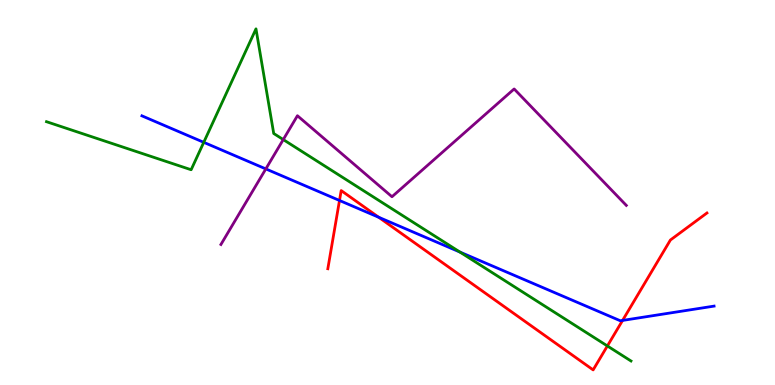[{'lines': ['blue', 'red'], 'intersections': [{'x': 4.38, 'y': 4.79}, {'x': 4.89, 'y': 4.36}, {'x': 8.03, 'y': 1.68}]}, {'lines': ['green', 'red'], 'intersections': [{'x': 7.84, 'y': 1.01}]}, {'lines': ['purple', 'red'], 'intersections': []}, {'lines': ['blue', 'green'], 'intersections': [{'x': 2.63, 'y': 6.3}, {'x': 5.93, 'y': 3.45}]}, {'lines': ['blue', 'purple'], 'intersections': [{'x': 3.43, 'y': 5.61}]}, {'lines': ['green', 'purple'], 'intersections': [{'x': 3.65, 'y': 6.37}]}]